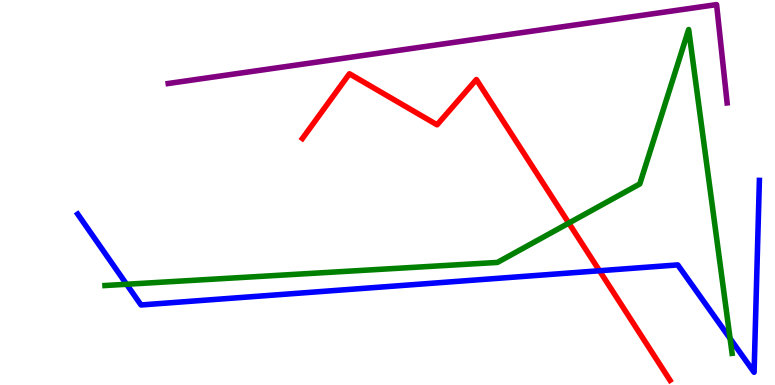[{'lines': ['blue', 'red'], 'intersections': [{'x': 7.74, 'y': 2.97}]}, {'lines': ['green', 'red'], 'intersections': [{'x': 7.34, 'y': 4.21}]}, {'lines': ['purple', 'red'], 'intersections': []}, {'lines': ['blue', 'green'], 'intersections': [{'x': 1.63, 'y': 2.62}, {'x': 9.42, 'y': 1.21}]}, {'lines': ['blue', 'purple'], 'intersections': []}, {'lines': ['green', 'purple'], 'intersections': []}]